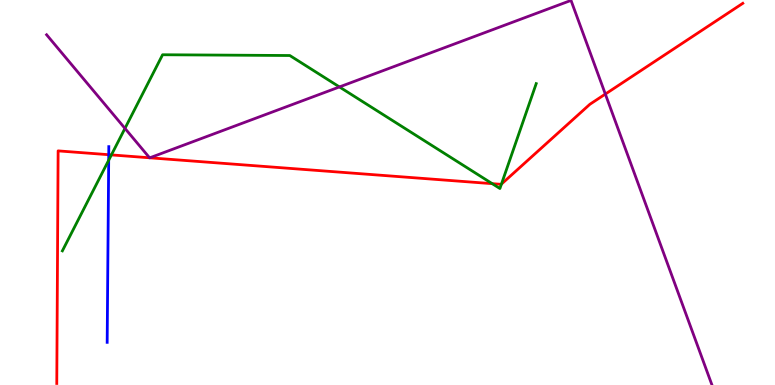[{'lines': ['blue', 'red'], 'intersections': [{'x': 1.4, 'y': 5.98}]}, {'lines': ['green', 'red'], 'intersections': [{'x': 1.44, 'y': 5.98}, {'x': 6.35, 'y': 5.23}, {'x': 6.47, 'y': 5.22}]}, {'lines': ['purple', 'red'], 'intersections': [{'x': 1.93, 'y': 5.9}, {'x': 1.93, 'y': 5.9}, {'x': 7.81, 'y': 7.56}]}, {'lines': ['blue', 'green'], 'intersections': [{'x': 1.4, 'y': 5.84}]}, {'lines': ['blue', 'purple'], 'intersections': []}, {'lines': ['green', 'purple'], 'intersections': [{'x': 1.61, 'y': 6.67}, {'x': 4.38, 'y': 7.74}]}]